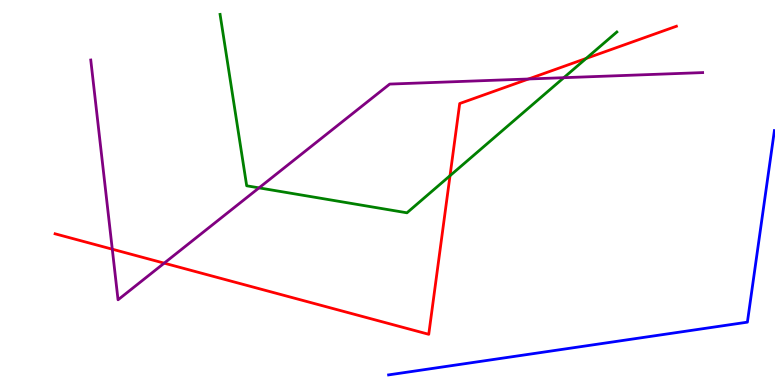[{'lines': ['blue', 'red'], 'intersections': []}, {'lines': ['green', 'red'], 'intersections': [{'x': 5.81, 'y': 5.44}, {'x': 7.56, 'y': 8.48}]}, {'lines': ['purple', 'red'], 'intersections': [{'x': 1.45, 'y': 3.53}, {'x': 2.12, 'y': 3.16}, {'x': 6.82, 'y': 7.95}]}, {'lines': ['blue', 'green'], 'intersections': []}, {'lines': ['blue', 'purple'], 'intersections': []}, {'lines': ['green', 'purple'], 'intersections': [{'x': 3.34, 'y': 5.12}, {'x': 7.27, 'y': 7.98}]}]